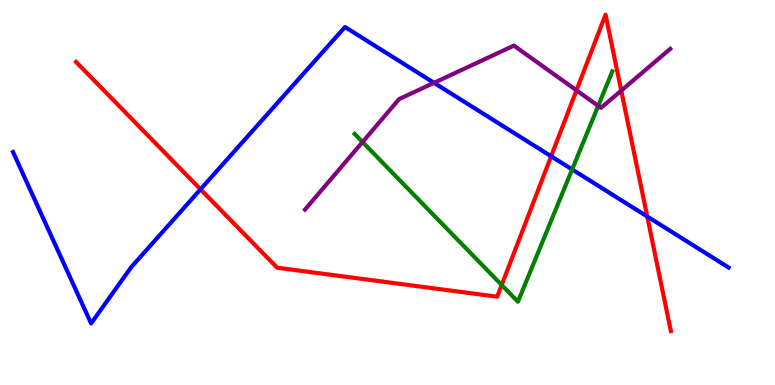[{'lines': ['blue', 'red'], 'intersections': [{'x': 2.59, 'y': 5.08}, {'x': 7.11, 'y': 5.94}, {'x': 8.35, 'y': 4.38}]}, {'lines': ['green', 'red'], 'intersections': [{'x': 6.47, 'y': 2.6}]}, {'lines': ['purple', 'red'], 'intersections': [{'x': 7.44, 'y': 7.65}, {'x': 8.02, 'y': 7.65}]}, {'lines': ['blue', 'green'], 'intersections': [{'x': 7.38, 'y': 5.6}]}, {'lines': ['blue', 'purple'], 'intersections': [{'x': 5.6, 'y': 7.85}]}, {'lines': ['green', 'purple'], 'intersections': [{'x': 4.68, 'y': 6.31}, {'x': 7.72, 'y': 7.25}]}]